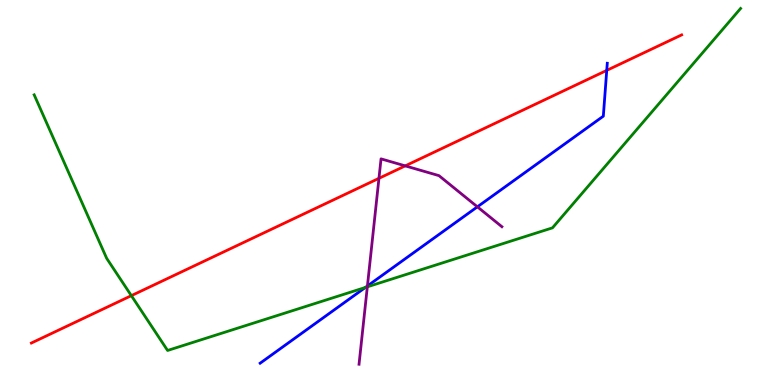[{'lines': ['blue', 'red'], 'intersections': [{'x': 7.83, 'y': 8.17}]}, {'lines': ['green', 'red'], 'intersections': [{'x': 1.69, 'y': 2.32}]}, {'lines': ['purple', 'red'], 'intersections': [{'x': 4.89, 'y': 5.37}, {'x': 5.23, 'y': 5.69}]}, {'lines': ['blue', 'green'], 'intersections': [{'x': 4.71, 'y': 2.53}]}, {'lines': ['blue', 'purple'], 'intersections': [{'x': 4.74, 'y': 2.57}, {'x': 6.16, 'y': 4.63}]}, {'lines': ['green', 'purple'], 'intersections': [{'x': 4.74, 'y': 2.55}]}]